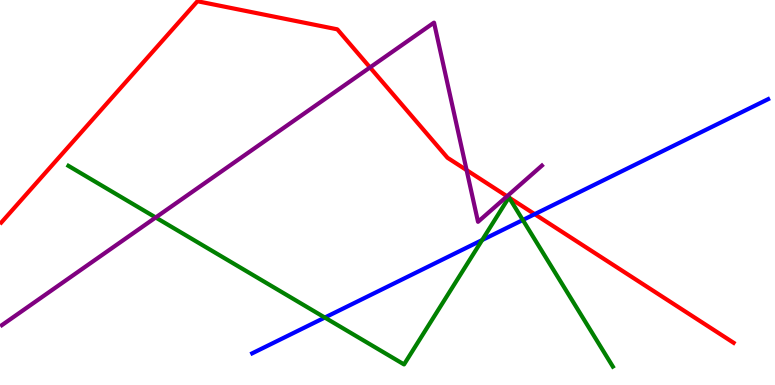[{'lines': ['blue', 'red'], 'intersections': [{'x': 6.9, 'y': 4.44}]}, {'lines': ['green', 'red'], 'intersections': [{'x': 6.57, 'y': 4.87}, {'x': 6.57, 'y': 4.87}]}, {'lines': ['purple', 'red'], 'intersections': [{'x': 4.77, 'y': 8.25}, {'x': 6.02, 'y': 5.58}, {'x': 6.54, 'y': 4.9}]}, {'lines': ['blue', 'green'], 'intersections': [{'x': 4.19, 'y': 1.75}, {'x': 6.22, 'y': 3.77}, {'x': 6.75, 'y': 4.29}]}, {'lines': ['blue', 'purple'], 'intersections': []}, {'lines': ['green', 'purple'], 'intersections': [{'x': 2.01, 'y': 4.35}]}]